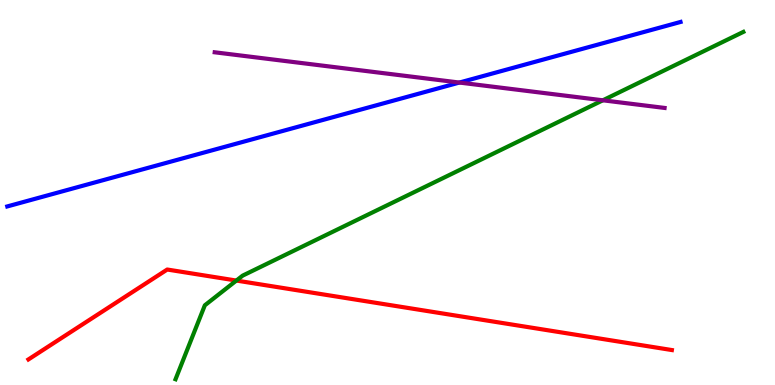[{'lines': ['blue', 'red'], 'intersections': []}, {'lines': ['green', 'red'], 'intersections': [{'x': 3.05, 'y': 2.71}]}, {'lines': ['purple', 'red'], 'intersections': []}, {'lines': ['blue', 'green'], 'intersections': []}, {'lines': ['blue', 'purple'], 'intersections': [{'x': 5.93, 'y': 7.86}]}, {'lines': ['green', 'purple'], 'intersections': [{'x': 7.78, 'y': 7.39}]}]